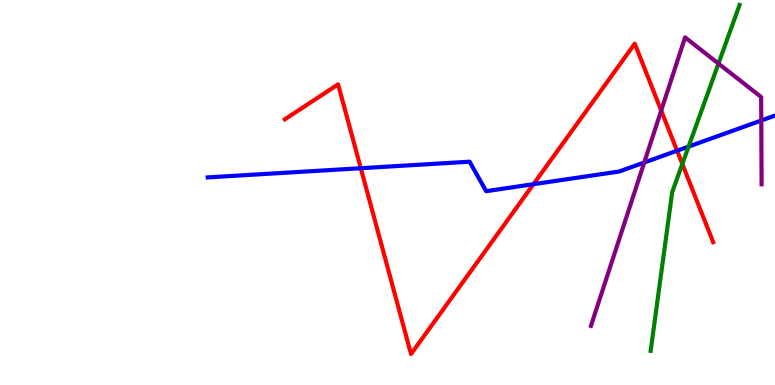[{'lines': ['blue', 'red'], 'intersections': [{'x': 4.66, 'y': 5.63}, {'x': 6.88, 'y': 5.22}, {'x': 8.74, 'y': 6.09}]}, {'lines': ['green', 'red'], 'intersections': [{'x': 8.8, 'y': 5.74}]}, {'lines': ['purple', 'red'], 'intersections': [{'x': 8.53, 'y': 7.13}]}, {'lines': ['blue', 'green'], 'intersections': [{'x': 8.88, 'y': 6.19}]}, {'lines': ['blue', 'purple'], 'intersections': [{'x': 8.31, 'y': 5.78}, {'x': 9.82, 'y': 6.87}]}, {'lines': ['green', 'purple'], 'intersections': [{'x': 9.27, 'y': 8.35}]}]